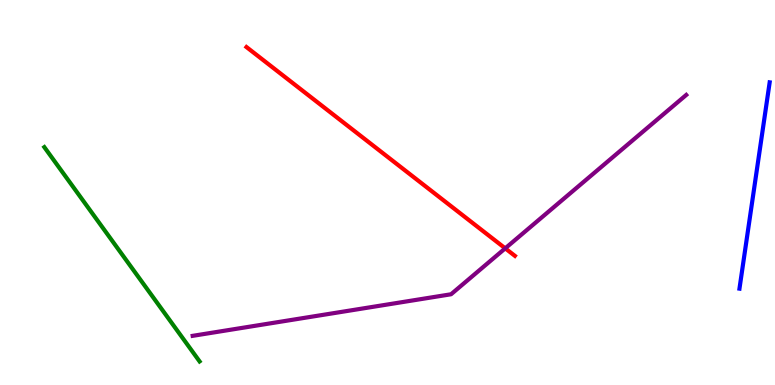[{'lines': ['blue', 'red'], 'intersections': []}, {'lines': ['green', 'red'], 'intersections': []}, {'lines': ['purple', 'red'], 'intersections': [{'x': 6.52, 'y': 3.55}]}, {'lines': ['blue', 'green'], 'intersections': []}, {'lines': ['blue', 'purple'], 'intersections': []}, {'lines': ['green', 'purple'], 'intersections': []}]